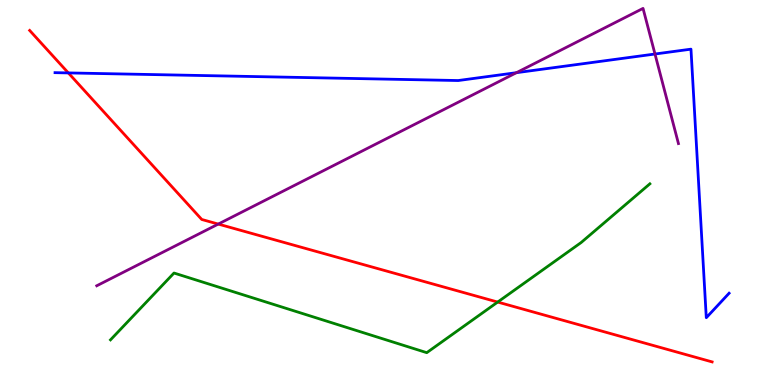[{'lines': ['blue', 'red'], 'intersections': [{'x': 0.882, 'y': 8.11}]}, {'lines': ['green', 'red'], 'intersections': [{'x': 6.42, 'y': 2.15}]}, {'lines': ['purple', 'red'], 'intersections': [{'x': 2.82, 'y': 4.18}]}, {'lines': ['blue', 'green'], 'intersections': []}, {'lines': ['blue', 'purple'], 'intersections': [{'x': 6.66, 'y': 8.11}, {'x': 8.45, 'y': 8.6}]}, {'lines': ['green', 'purple'], 'intersections': []}]